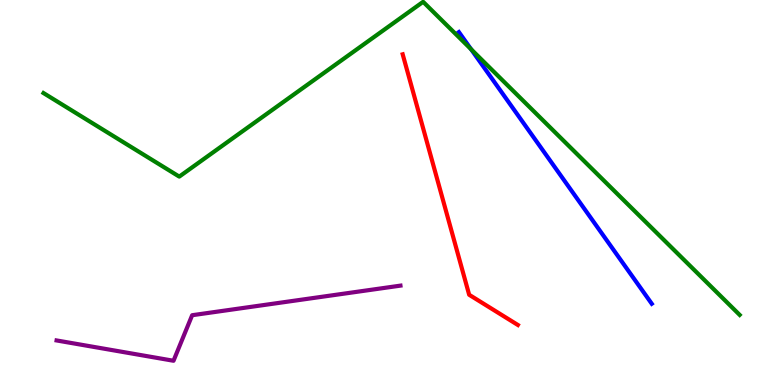[{'lines': ['blue', 'red'], 'intersections': []}, {'lines': ['green', 'red'], 'intersections': []}, {'lines': ['purple', 'red'], 'intersections': []}, {'lines': ['blue', 'green'], 'intersections': [{'x': 6.08, 'y': 8.72}]}, {'lines': ['blue', 'purple'], 'intersections': []}, {'lines': ['green', 'purple'], 'intersections': []}]